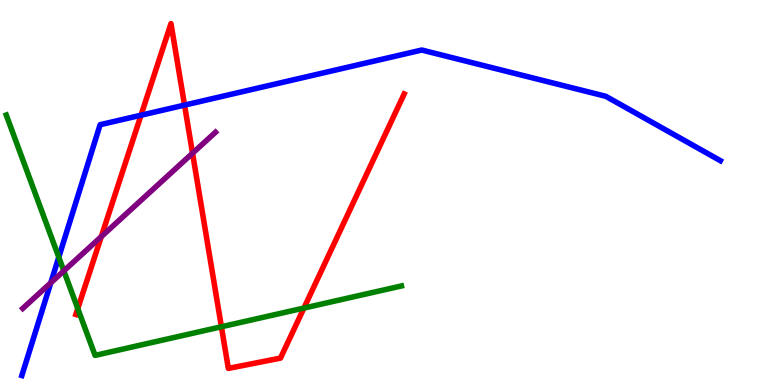[{'lines': ['blue', 'red'], 'intersections': [{'x': 1.82, 'y': 7.01}, {'x': 2.38, 'y': 7.27}]}, {'lines': ['green', 'red'], 'intersections': [{'x': 1.0, 'y': 1.99}, {'x': 2.86, 'y': 1.51}, {'x': 3.92, 'y': 2.0}]}, {'lines': ['purple', 'red'], 'intersections': [{'x': 1.31, 'y': 3.85}, {'x': 2.48, 'y': 6.02}]}, {'lines': ['blue', 'green'], 'intersections': [{'x': 0.758, 'y': 3.32}]}, {'lines': ['blue', 'purple'], 'intersections': [{'x': 0.655, 'y': 2.65}]}, {'lines': ['green', 'purple'], 'intersections': [{'x': 0.824, 'y': 2.96}]}]